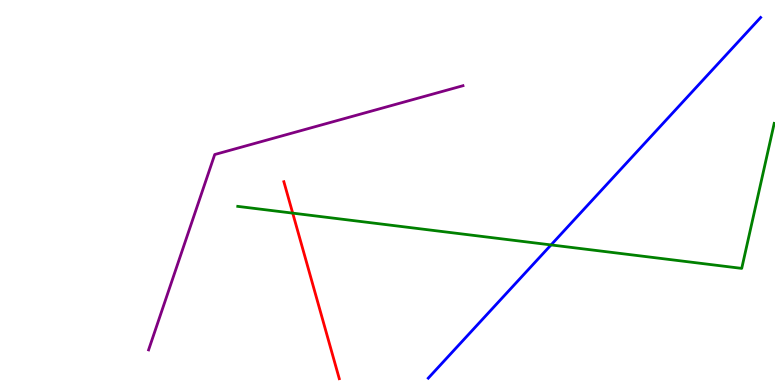[{'lines': ['blue', 'red'], 'intersections': []}, {'lines': ['green', 'red'], 'intersections': [{'x': 3.78, 'y': 4.46}]}, {'lines': ['purple', 'red'], 'intersections': []}, {'lines': ['blue', 'green'], 'intersections': [{'x': 7.11, 'y': 3.64}]}, {'lines': ['blue', 'purple'], 'intersections': []}, {'lines': ['green', 'purple'], 'intersections': []}]